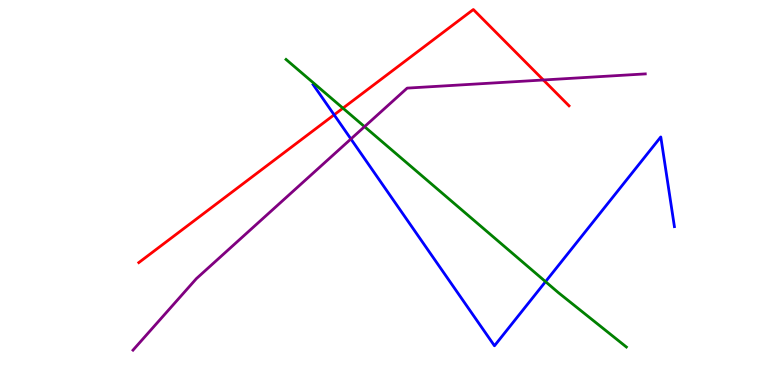[{'lines': ['blue', 'red'], 'intersections': [{'x': 4.31, 'y': 7.02}]}, {'lines': ['green', 'red'], 'intersections': [{'x': 4.43, 'y': 7.19}]}, {'lines': ['purple', 'red'], 'intersections': [{'x': 7.01, 'y': 7.92}]}, {'lines': ['blue', 'green'], 'intersections': [{'x': 7.04, 'y': 2.68}]}, {'lines': ['blue', 'purple'], 'intersections': [{'x': 4.53, 'y': 6.39}]}, {'lines': ['green', 'purple'], 'intersections': [{'x': 4.7, 'y': 6.71}]}]